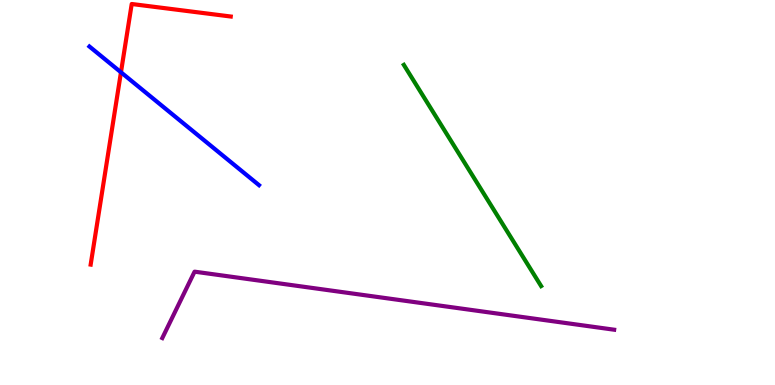[{'lines': ['blue', 'red'], 'intersections': [{'x': 1.56, 'y': 8.12}]}, {'lines': ['green', 'red'], 'intersections': []}, {'lines': ['purple', 'red'], 'intersections': []}, {'lines': ['blue', 'green'], 'intersections': []}, {'lines': ['blue', 'purple'], 'intersections': []}, {'lines': ['green', 'purple'], 'intersections': []}]